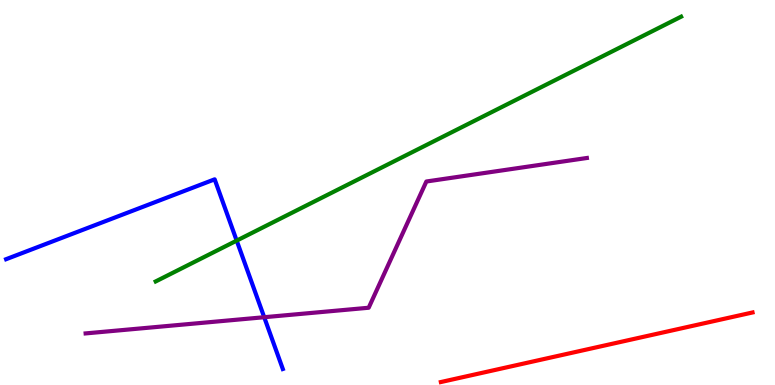[{'lines': ['blue', 'red'], 'intersections': []}, {'lines': ['green', 'red'], 'intersections': []}, {'lines': ['purple', 'red'], 'intersections': []}, {'lines': ['blue', 'green'], 'intersections': [{'x': 3.05, 'y': 3.75}]}, {'lines': ['blue', 'purple'], 'intersections': [{'x': 3.41, 'y': 1.76}]}, {'lines': ['green', 'purple'], 'intersections': []}]